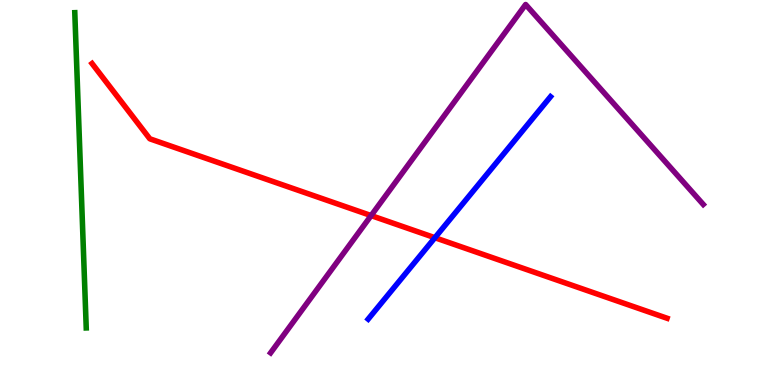[{'lines': ['blue', 'red'], 'intersections': [{'x': 5.61, 'y': 3.83}]}, {'lines': ['green', 'red'], 'intersections': []}, {'lines': ['purple', 'red'], 'intersections': [{'x': 4.79, 'y': 4.4}]}, {'lines': ['blue', 'green'], 'intersections': []}, {'lines': ['blue', 'purple'], 'intersections': []}, {'lines': ['green', 'purple'], 'intersections': []}]